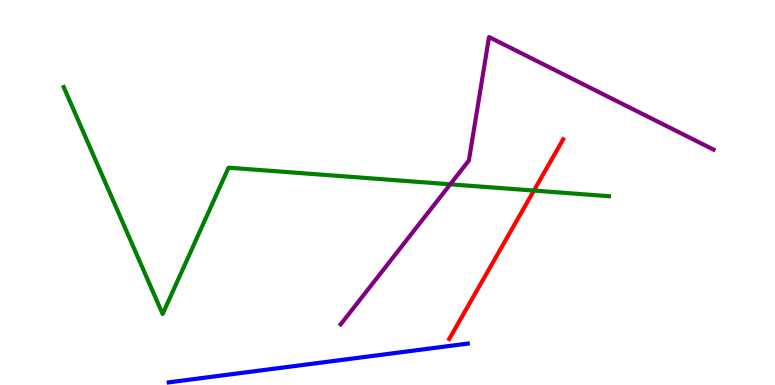[{'lines': ['blue', 'red'], 'intersections': []}, {'lines': ['green', 'red'], 'intersections': [{'x': 6.89, 'y': 5.05}]}, {'lines': ['purple', 'red'], 'intersections': []}, {'lines': ['blue', 'green'], 'intersections': []}, {'lines': ['blue', 'purple'], 'intersections': []}, {'lines': ['green', 'purple'], 'intersections': [{'x': 5.81, 'y': 5.21}]}]